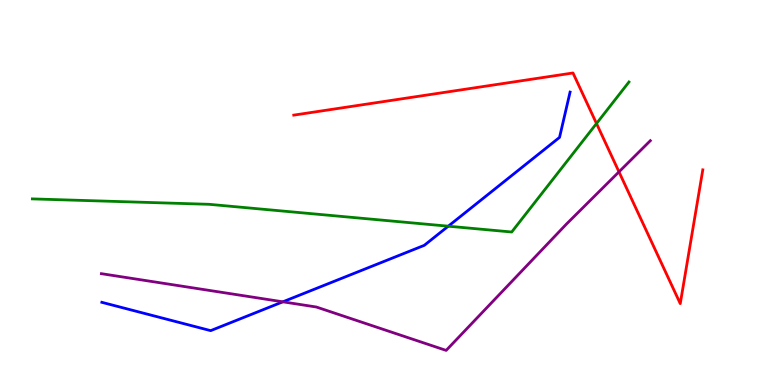[{'lines': ['blue', 'red'], 'intersections': []}, {'lines': ['green', 'red'], 'intersections': [{'x': 7.7, 'y': 6.79}]}, {'lines': ['purple', 'red'], 'intersections': [{'x': 7.99, 'y': 5.54}]}, {'lines': ['blue', 'green'], 'intersections': [{'x': 5.78, 'y': 4.12}]}, {'lines': ['blue', 'purple'], 'intersections': [{'x': 3.65, 'y': 2.16}]}, {'lines': ['green', 'purple'], 'intersections': []}]